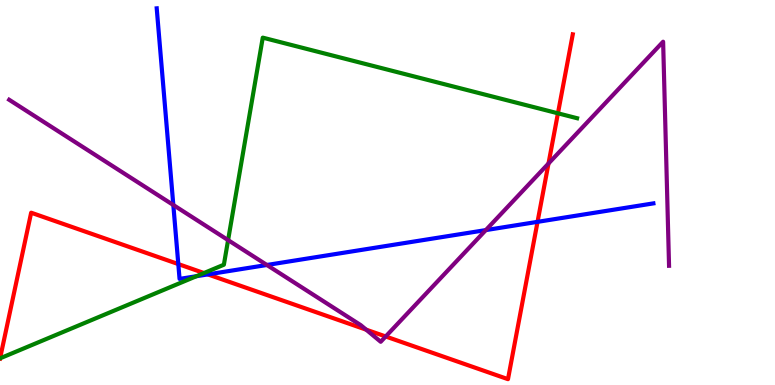[{'lines': ['blue', 'red'], 'intersections': [{'x': 2.3, 'y': 3.14}, {'x': 2.68, 'y': 2.87}, {'x': 6.94, 'y': 4.24}]}, {'lines': ['green', 'red'], 'intersections': [{'x': 2.63, 'y': 2.91}, {'x': 7.2, 'y': 7.06}]}, {'lines': ['purple', 'red'], 'intersections': [{'x': 4.72, 'y': 1.44}, {'x': 4.98, 'y': 1.26}, {'x': 7.08, 'y': 5.75}]}, {'lines': ['blue', 'green'], 'intersections': [{'x': 2.53, 'y': 2.83}]}, {'lines': ['blue', 'purple'], 'intersections': [{'x': 2.24, 'y': 4.68}, {'x': 3.44, 'y': 3.12}, {'x': 6.27, 'y': 4.02}]}, {'lines': ['green', 'purple'], 'intersections': [{'x': 2.94, 'y': 3.76}]}]